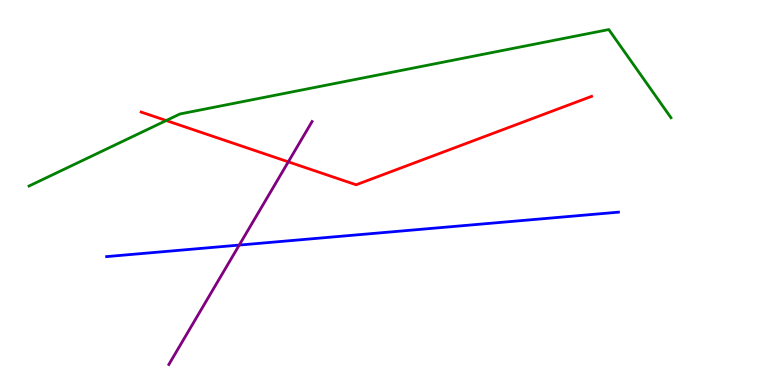[{'lines': ['blue', 'red'], 'intersections': []}, {'lines': ['green', 'red'], 'intersections': [{'x': 2.14, 'y': 6.87}]}, {'lines': ['purple', 'red'], 'intersections': [{'x': 3.72, 'y': 5.8}]}, {'lines': ['blue', 'green'], 'intersections': []}, {'lines': ['blue', 'purple'], 'intersections': [{'x': 3.09, 'y': 3.63}]}, {'lines': ['green', 'purple'], 'intersections': []}]